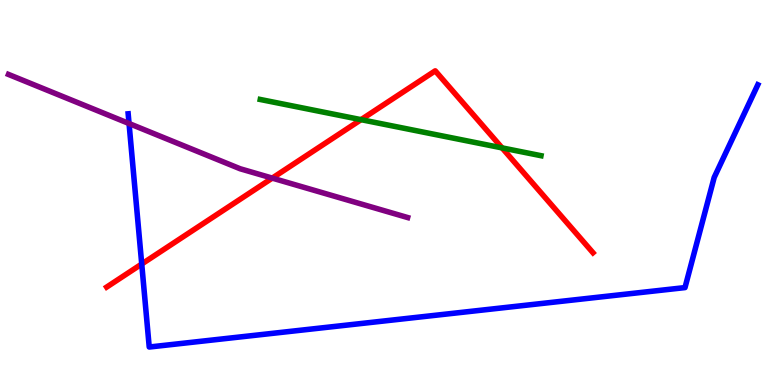[{'lines': ['blue', 'red'], 'intersections': [{'x': 1.83, 'y': 3.14}]}, {'lines': ['green', 'red'], 'intersections': [{'x': 4.66, 'y': 6.89}, {'x': 6.48, 'y': 6.16}]}, {'lines': ['purple', 'red'], 'intersections': [{'x': 3.51, 'y': 5.37}]}, {'lines': ['blue', 'green'], 'intersections': []}, {'lines': ['blue', 'purple'], 'intersections': [{'x': 1.67, 'y': 6.79}]}, {'lines': ['green', 'purple'], 'intersections': []}]